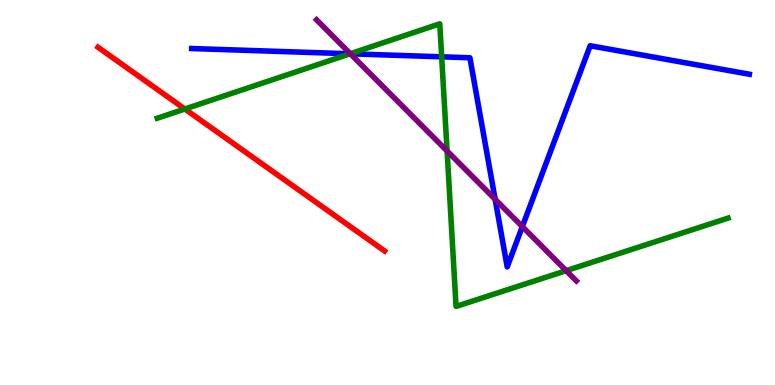[{'lines': ['blue', 'red'], 'intersections': []}, {'lines': ['green', 'red'], 'intersections': [{'x': 2.39, 'y': 7.17}]}, {'lines': ['purple', 'red'], 'intersections': []}, {'lines': ['blue', 'green'], 'intersections': [{'x': 4.52, 'y': 8.6}, {'x': 5.7, 'y': 8.52}]}, {'lines': ['blue', 'purple'], 'intersections': [{'x': 4.52, 'y': 8.6}, {'x': 6.39, 'y': 4.82}, {'x': 6.74, 'y': 4.11}]}, {'lines': ['green', 'purple'], 'intersections': [{'x': 4.52, 'y': 8.6}, {'x': 5.77, 'y': 6.08}, {'x': 7.31, 'y': 2.97}]}]